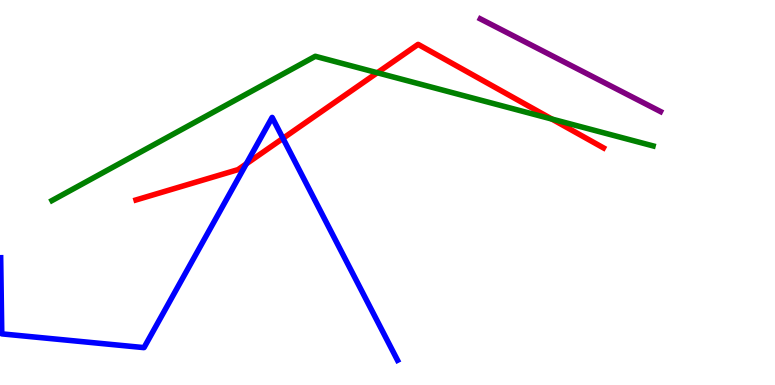[{'lines': ['blue', 'red'], 'intersections': [{'x': 3.18, 'y': 5.74}, {'x': 3.65, 'y': 6.41}]}, {'lines': ['green', 'red'], 'intersections': [{'x': 4.87, 'y': 8.11}, {'x': 7.12, 'y': 6.91}]}, {'lines': ['purple', 'red'], 'intersections': []}, {'lines': ['blue', 'green'], 'intersections': []}, {'lines': ['blue', 'purple'], 'intersections': []}, {'lines': ['green', 'purple'], 'intersections': []}]